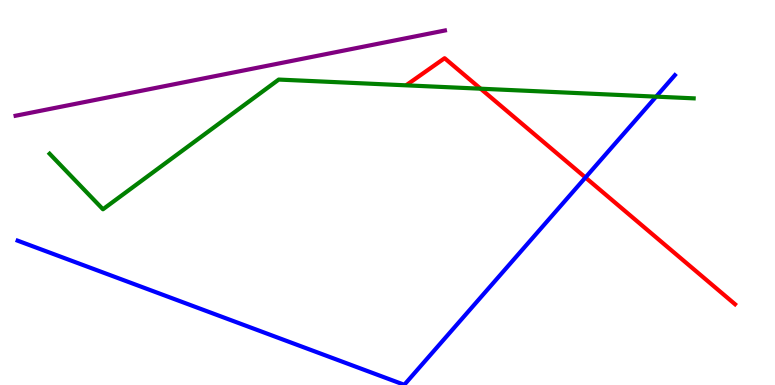[{'lines': ['blue', 'red'], 'intersections': [{'x': 7.55, 'y': 5.39}]}, {'lines': ['green', 'red'], 'intersections': [{'x': 6.2, 'y': 7.7}]}, {'lines': ['purple', 'red'], 'intersections': []}, {'lines': ['blue', 'green'], 'intersections': [{'x': 8.47, 'y': 7.49}]}, {'lines': ['blue', 'purple'], 'intersections': []}, {'lines': ['green', 'purple'], 'intersections': []}]